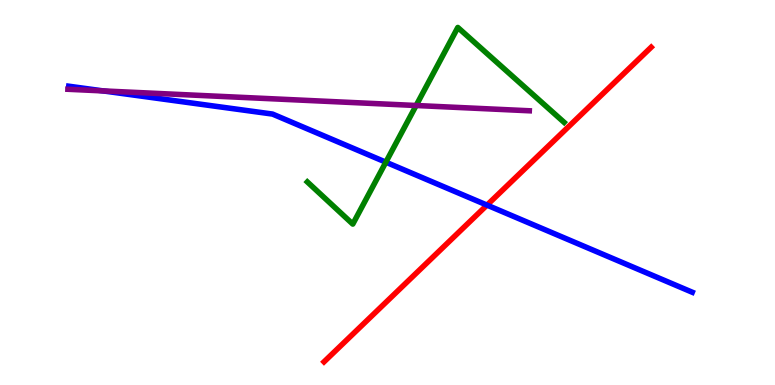[{'lines': ['blue', 'red'], 'intersections': [{'x': 6.28, 'y': 4.67}]}, {'lines': ['green', 'red'], 'intersections': []}, {'lines': ['purple', 'red'], 'intersections': []}, {'lines': ['blue', 'green'], 'intersections': [{'x': 4.98, 'y': 5.79}]}, {'lines': ['blue', 'purple'], 'intersections': [{'x': 1.33, 'y': 7.64}]}, {'lines': ['green', 'purple'], 'intersections': [{'x': 5.37, 'y': 7.26}]}]